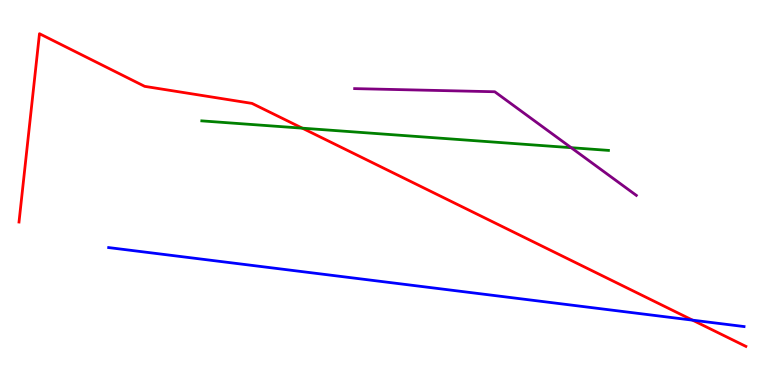[{'lines': ['blue', 'red'], 'intersections': [{'x': 8.94, 'y': 1.68}]}, {'lines': ['green', 'red'], 'intersections': [{'x': 3.9, 'y': 6.67}]}, {'lines': ['purple', 'red'], 'intersections': []}, {'lines': ['blue', 'green'], 'intersections': []}, {'lines': ['blue', 'purple'], 'intersections': []}, {'lines': ['green', 'purple'], 'intersections': [{'x': 7.37, 'y': 6.16}]}]